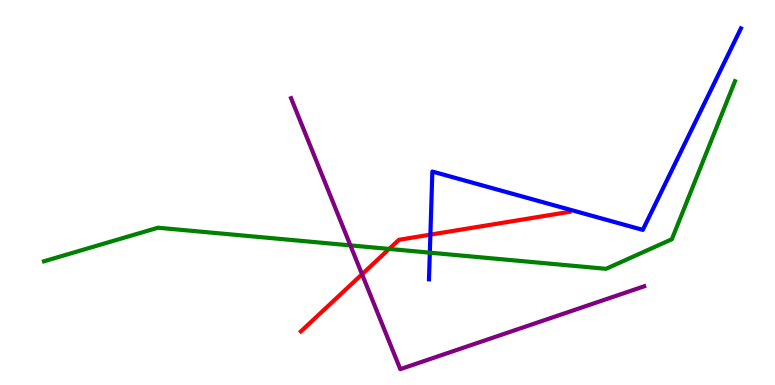[{'lines': ['blue', 'red'], 'intersections': [{'x': 5.55, 'y': 3.91}]}, {'lines': ['green', 'red'], 'intersections': [{'x': 5.02, 'y': 3.53}]}, {'lines': ['purple', 'red'], 'intersections': [{'x': 4.67, 'y': 2.88}]}, {'lines': ['blue', 'green'], 'intersections': [{'x': 5.55, 'y': 3.44}]}, {'lines': ['blue', 'purple'], 'intersections': []}, {'lines': ['green', 'purple'], 'intersections': [{'x': 4.52, 'y': 3.63}]}]